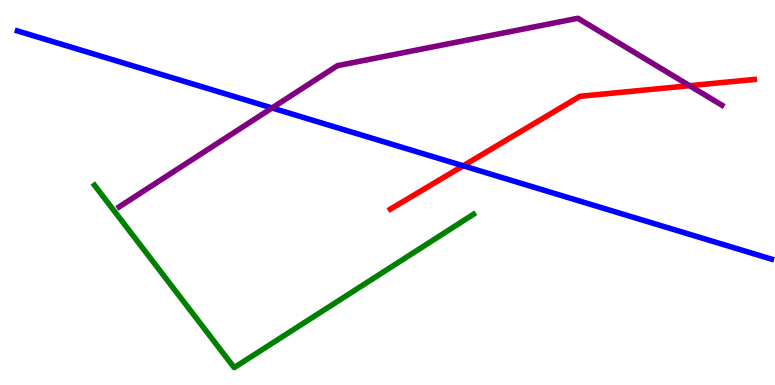[{'lines': ['blue', 'red'], 'intersections': [{'x': 5.98, 'y': 5.69}]}, {'lines': ['green', 'red'], 'intersections': []}, {'lines': ['purple', 'red'], 'intersections': [{'x': 8.9, 'y': 7.77}]}, {'lines': ['blue', 'green'], 'intersections': []}, {'lines': ['blue', 'purple'], 'intersections': [{'x': 3.51, 'y': 7.2}]}, {'lines': ['green', 'purple'], 'intersections': []}]